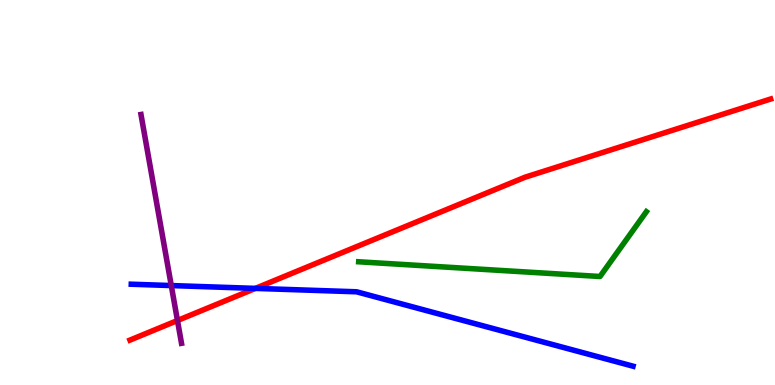[{'lines': ['blue', 'red'], 'intersections': [{'x': 3.3, 'y': 2.51}]}, {'lines': ['green', 'red'], 'intersections': []}, {'lines': ['purple', 'red'], 'intersections': [{'x': 2.29, 'y': 1.68}]}, {'lines': ['blue', 'green'], 'intersections': []}, {'lines': ['blue', 'purple'], 'intersections': [{'x': 2.21, 'y': 2.58}]}, {'lines': ['green', 'purple'], 'intersections': []}]